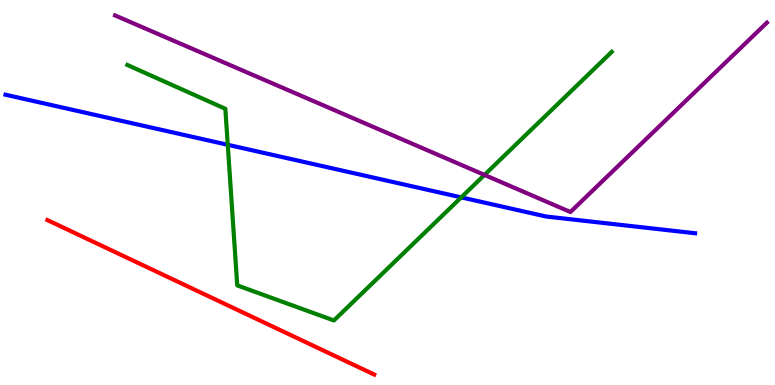[{'lines': ['blue', 'red'], 'intersections': []}, {'lines': ['green', 'red'], 'intersections': []}, {'lines': ['purple', 'red'], 'intersections': []}, {'lines': ['blue', 'green'], 'intersections': [{'x': 2.94, 'y': 6.24}, {'x': 5.95, 'y': 4.87}]}, {'lines': ['blue', 'purple'], 'intersections': []}, {'lines': ['green', 'purple'], 'intersections': [{'x': 6.25, 'y': 5.46}]}]